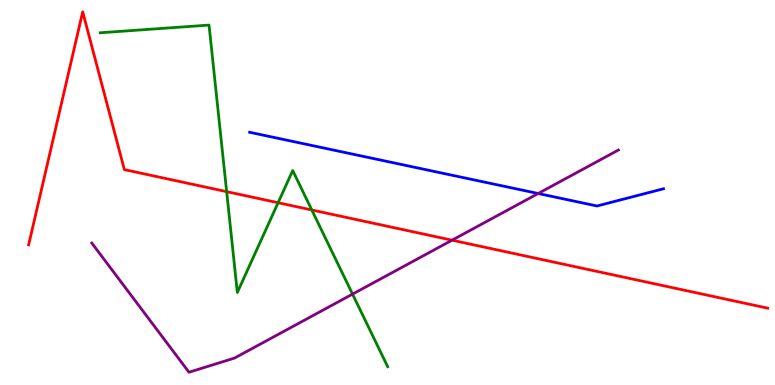[{'lines': ['blue', 'red'], 'intersections': []}, {'lines': ['green', 'red'], 'intersections': [{'x': 2.92, 'y': 5.02}, {'x': 3.59, 'y': 4.73}, {'x': 4.02, 'y': 4.55}]}, {'lines': ['purple', 'red'], 'intersections': [{'x': 5.83, 'y': 3.76}]}, {'lines': ['blue', 'green'], 'intersections': []}, {'lines': ['blue', 'purple'], 'intersections': [{'x': 6.94, 'y': 4.97}]}, {'lines': ['green', 'purple'], 'intersections': [{'x': 4.55, 'y': 2.36}]}]